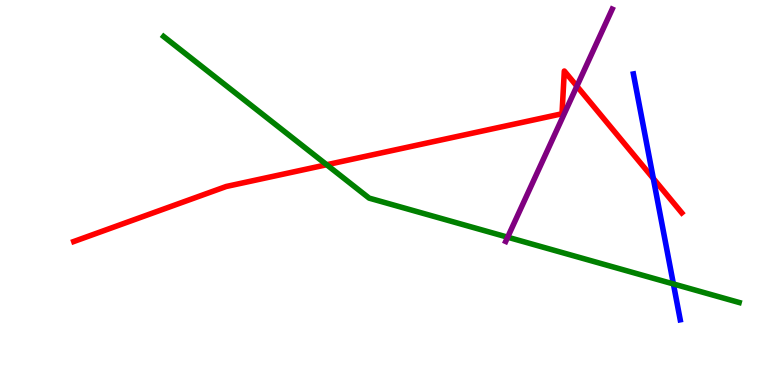[{'lines': ['blue', 'red'], 'intersections': [{'x': 8.43, 'y': 5.36}]}, {'lines': ['green', 'red'], 'intersections': [{'x': 4.22, 'y': 5.72}]}, {'lines': ['purple', 'red'], 'intersections': [{'x': 7.44, 'y': 7.76}]}, {'lines': ['blue', 'green'], 'intersections': [{'x': 8.69, 'y': 2.62}]}, {'lines': ['blue', 'purple'], 'intersections': []}, {'lines': ['green', 'purple'], 'intersections': [{'x': 6.55, 'y': 3.84}]}]